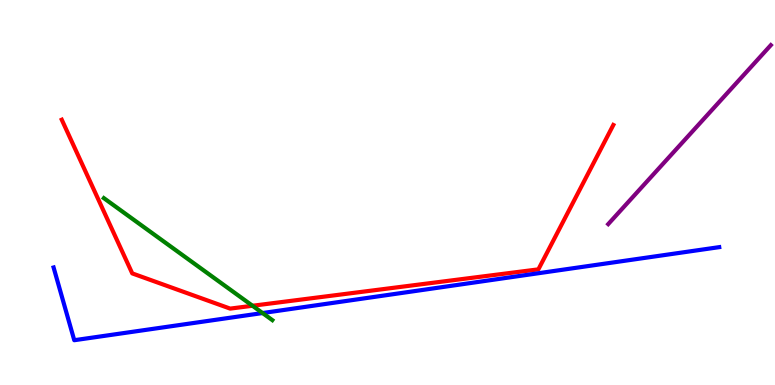[{'lines': ['blue', 'red'], 'intersections': []}, {'lines': ['green', 'red'], 'intersections': [{'x': 3.26, 'y': 2.06}]}, {'lines': ['purple', 'red'], 'intersections': []}, {'lines': ['blue', 'green'], 'intersections': [{'x': 3.39, 'y': 1.87}]}, {'lines': ['blue', 'purple'], 'intersections': []}, {'lines': ['green', 'purple'], 'intersections': []}]